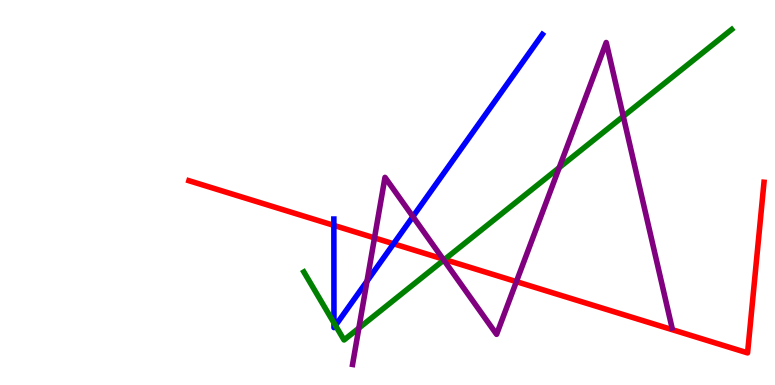[{'lines': ['blue', 'red'], 'intersections': [{'x': 4.31, 'y': 4.15}, {'x': 5.08, 'y': 3.67}]}, {'lines': ['green', 'red'], 'intersections': [{'x': 5.74, 'y': 3.26}]}, {'lines': ['purple', 'red'], 'intersections': [{'x': 4.83, 'y': 3.82}, {'x': 5.72, 'y': 3.27}, {'x': 6.66, 'y': 2.68}]}, {'lines': ['blue', 'green'], 'intersections': [{'x': 4.31, 'y': 1.61}, {'x': 4.33, 'y': 1.55}]}, {'lines': ['blue', 'purple'], 'intersections': [{'x': 4.74, 'y': 2.7}, {'x': 5.33, 'y': 4.37}]}, {'lines': ['green', 'purple'], 'intersections': [{'x': 4.63, 'y': 1.48}, {'x': 5.73, 'y': 3.24}, {'x': 7.22, 'y': 5.65}, {'x': 8.04, 'y': 6.98}]}]